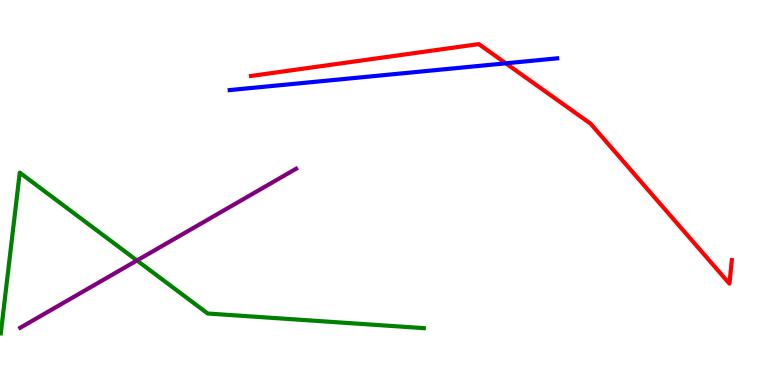[{'lines': ['blue', 'red'], 'intersections': [{'x': 6.53, 'y': 8.36}]}, {'lines': ['green', 'red'], 'intersections': []}, {'lines': ['purple', 'red'], 'intersections': []}, {'lines': ['blue', 'green'], 'intersections': []}, {'lines': ['blue', 'purple'], 'intersections': []}, {'lines': ['green', 'purple'], 'intersections': [{'x': 1.77, 'y': 3.23}]}]